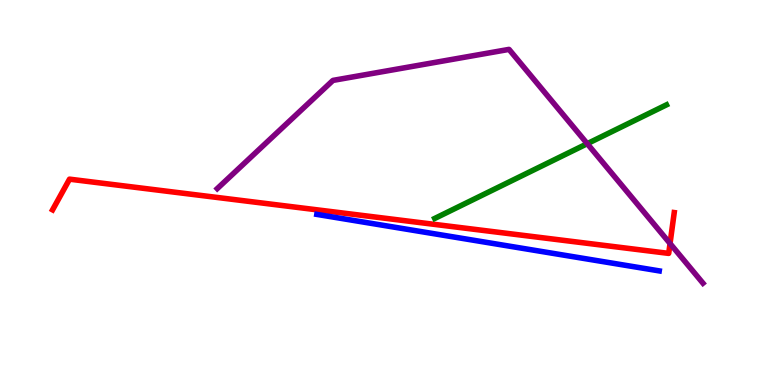[{'lines': ['blue', 'red'], 'intersections': []}, {'lines': ['green', 'red'], 'intersections': []}, {'lines': ['purple', 'red'], 'intersections': [{'x': 8.65, 'y': 3.68}]}, {'lines': ['blue', 'green'], 'intersections': []}, {'lines': ['blue', 'purple'], 'intersections': []}, {'lines': ['green', 'purple'], 'intersections': [{'x': 7.58, 'y': 6.27}]}]